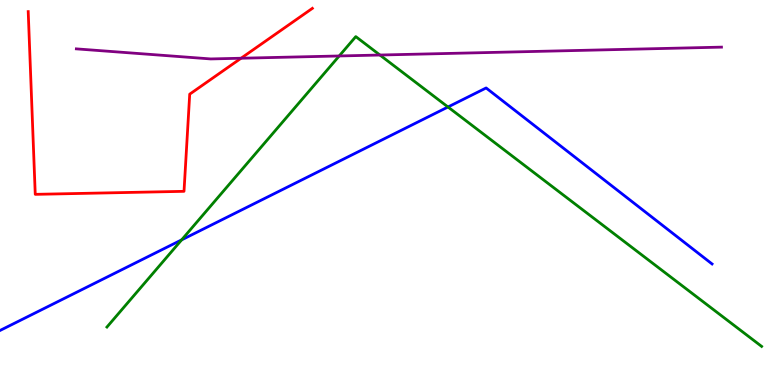[{'lines': ['blue', 'red'], 'intersections': []}, {'lines': ['green', 'red'], 'intersections': []}, {'lines': ['purple', 'red'], 'intersections': [{'x': 3.11, 'y': 8.49}]}, {'lines': ['blue', 'green'], 'intersections': [{'x': 2.34, 'y': 3.77}, {'x': 5.78, 'y': 7.22}]}, {'lines': ['blue', 'purple'], 'intersections': []}, {'lines': ['green', 'purple'], 'intersections': [{'x': 4.38, 'y': 8.55}, {'x': 4.9, 'y': 8.57}]}]